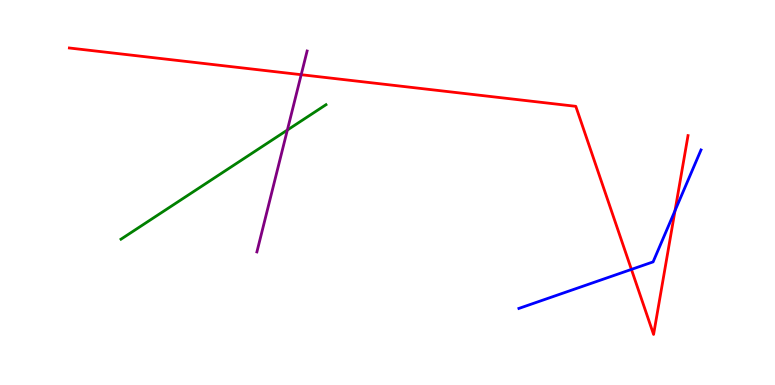[{'lines': ['blue', 'red'], 'intersections': [{'x': 8.15, 'y': 3.0}, {'x': 8.71, 'y': 4.53}]}, {'lines': ['green', 'red'], 'intersections': []}, {'lines': ['purple', 'red'], 'intersections': [{'x': 3.89, 'y': 8.06}]}, {'lines': ['blue', 'green'], 'intersections': []}, {'lines': ['blue', 'purple'], 'intersections': []}, {'lines': ['green', 'purple'], 'intersections': [{'x': 3.71, 'y': 6.62}]}]